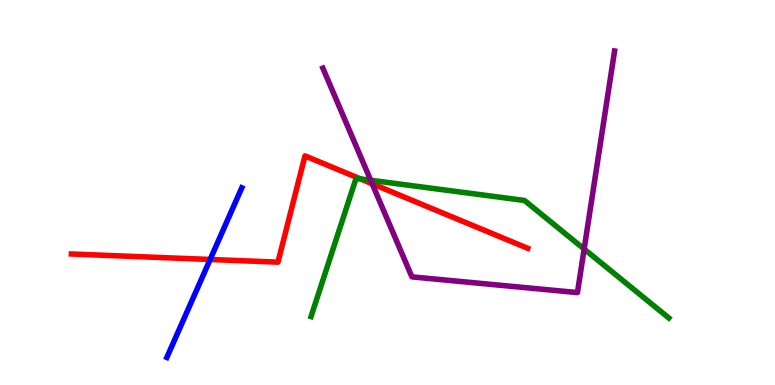[{'lines': ['blue', 'red'], 'intersections': [{'x': 2.71, 'y': 3.26}]}, {'lines': ['green', 'red'], 'intersections': [{'x': 4.65, 'y': 5.35}]}, {'lines': ['purple', 'red'], 'intersections': [{'x': 4.8, 'y': 5.23}]}, {'lines': ['blue', 'green'], 'intersections': []}, {'lines': ['blue', 'purple'], 'intersections': []}, {'lines': ['green', 'purple'], 'intersections': [{'x': 4.78, 'y': 5.32}, {'x': 7.54, 'y': 3.53}]}]